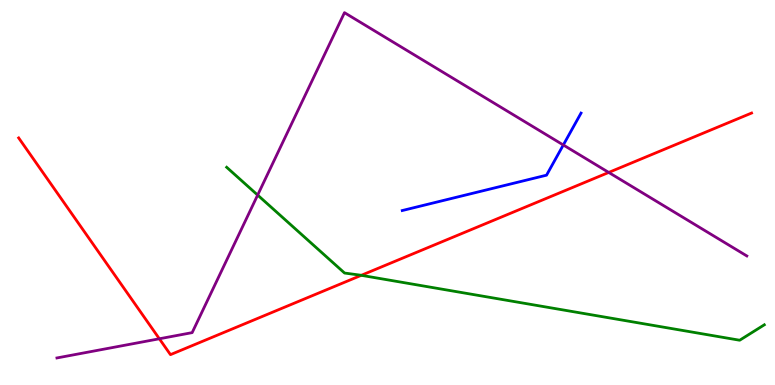[{'lines': ['blue', 'red'], 'intersections': []}, {'lines': ['green', 'red'], 'intersections': [{'x': 4.66, 'y': 2.85}]}, {'lines': ['purple', 'red'], 'intersections': [{'x': 2.06, 'y': 1.2}, {'x': 7.85, 'y': 5.52}]}, {'lines': ['blue', 'green'], 'intersections': []}, {'lines': ['blue', 'purple'], 'intersections': [{'x': 7.27, 'y': 6.23}]}, {'lines': ['green', 'purple'], 'intersections': [{'x': 3.32, 'y': 4.93}]}]